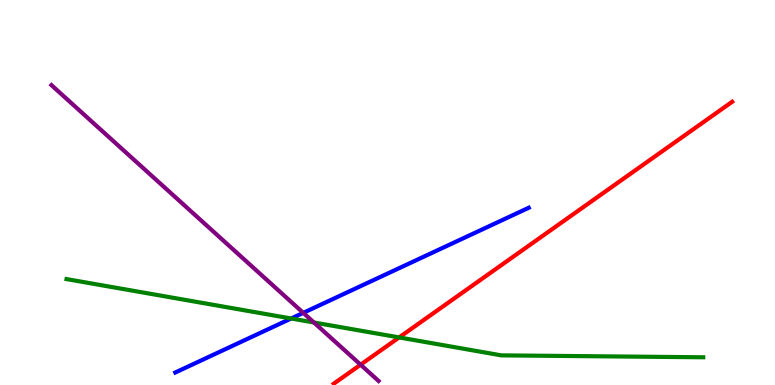[{'lines': ['blue', 'red'], 'intersections': []}, {'lines': ['green', 'red'], 'intersections': [{'x': 5.15, 'y': 1.24}]}, {'lines': ['purple', 'red'], 'intersections': [{'x': 4.65, 'y': 0.527}]}, {'lines': ['blue', 'green'], 'intersections': [{'x': 3.76, 'y': 1.73}]}, {'lines': ['blue', 'purple'], 'intersections': [{'x': 3.91, 'y': 1.87}]}, {'lines': ['green', 'purple'], 'intersections': [{'x': 4.05, 'y': 1.62}]}]